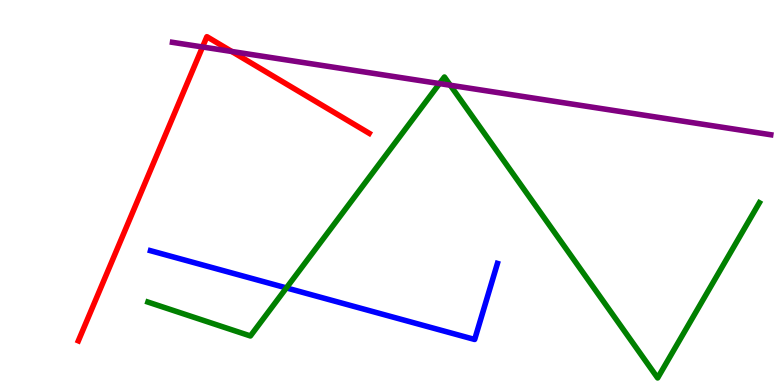[{'lines': ['blue', 'red'], 'intersections': []}, {'lines': ['green', 'red'], 'intersections': []}, {'lines': ['purple', 'red'], 'intersections': [{'x': 2.61, 'y': 8.78}, {'x': 2.99, 'y': 8.66}]}, {'lines': ['blue', 'green'], 'intersections': [{'x': 3.7, 'y': 2.52}]}, {'lines': ['blue', 'purple'], 'intersections': []}, {'lines': ['green', 'purple'], 'intersections': [{'x': 5.67, 'y': 7.83}, {'x': 5.81, 'y': 7.79}]}]